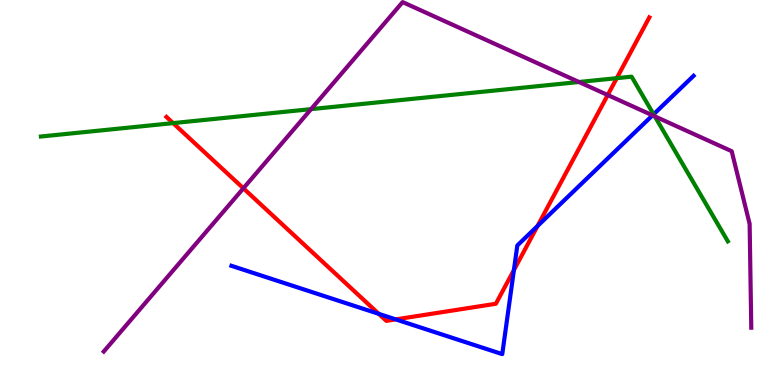[{'lines': ['blue', 'red'], 'intersections': [{'x': 4.89, 'y': 1.85}, {'x': 5.11, 'y': 1.7}, {'x': 6.63, 'y': 2.98}, {'x': 6.94, 'y': 4.13}]}, {'lines': ['green', 'red'], 'intersections': [{'x': 2.23, 'y': 6.8}, {'x': 7.96, 'y': 7.97}]}, {'lines': ['purple', 'red'], 'intersections': [{'x': 3.14, 'y': 5.11}, {'x': 7.84, 'y': 7.53}]}, {'lines': ['blue', 'green'], 'intersections': [{'x': 8.43, 'y': 7.03}]}, {'lines': ['blue', 'purple'], 'intersections': [{'x': 8.42, 'y': 7.0}]}, {'lines': ['green', 'purple'], 'intersections': [{'x': 4.01, 'y': 7.17}, {'x': 7.47, 'y': 7.87}, {'x': 8.45, 'y': 6.98}]}]